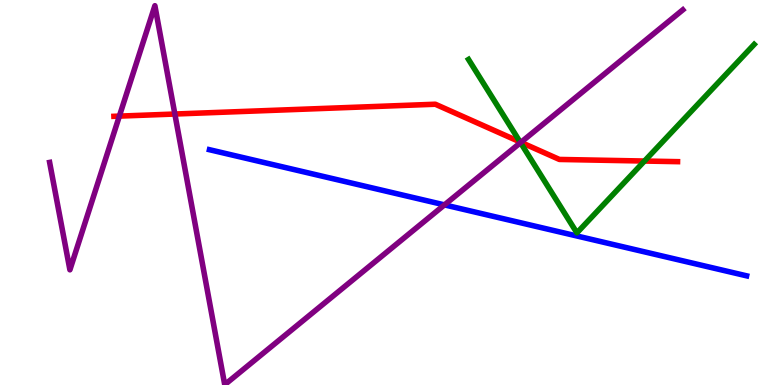[{'lines': ['blue', 'red'], 'intersections': []}, {'lines': ['green', 'red'], 'intersections': [{'x': 6.71, 'y': 6.31}, {'x': 8.32, 'y': 5.82}]}, {'lines': ['purple', 'red'], 'intersections': [{'x': 1.54, 'y': 6.98}, {'x': 2.26, 'y': 7.04}, {'x': 6.72, 'y': 6.3}]}, {'lines': ['blue', 'green'], 'intersections': []}, {'lines': ['blue', 'purple'], 'intersections': [{'x': 5.74, 'y': 4.68}]}, {'lines': ['green', 'purple'], 'intersections': [{'x': 6.72, 'y': 6.29}]}]